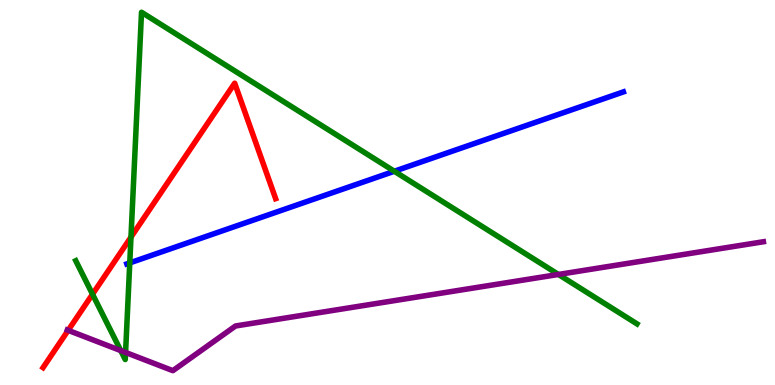[{'lines': ['blue', 'red'], 'intersections': []}, {'lines': ['green', 'red'], 'intersections': [{'x': 1.19, 'y': 2.36}, {'x': 1.69, 'y': 3.84}]}, {'lines': ['purple', 'red'], 'intersections': [{'x': 0.88, 'y': 1.42}]}, {'lines': ['blue', 'green'], 'intersections': [{'x': 1.67, 'y': 3.17}, {'x': 5.09, 'y': 5.55}]}, {'lines': ['blue', 'purple'], 'intersections': []}, {'lines': ['green', 'purple'], 'intersections': [{'x': 1.56, 'y': 0.894}, {'x': 1.62, 'y': 0.845}, {'x': 7.21, 'y': 2.87}]}]